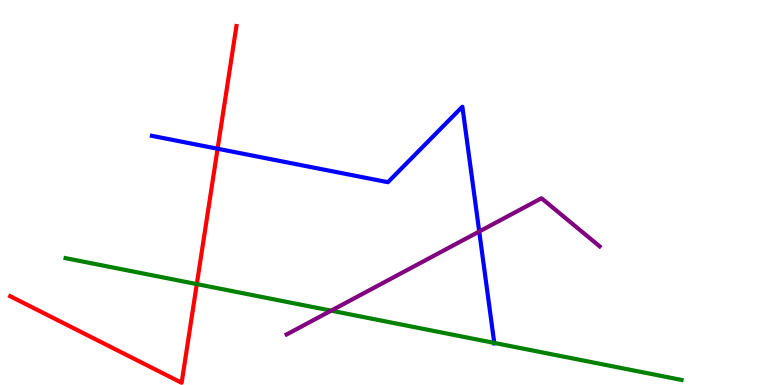[{'lines': ['blue', 'red'], 'intersections': [{'x': 2.81, 'y': 6.14}]}, {'lines': ['green', 'red'], 'intersections': [{'x': 2.54, 'y': 2.62}]}, {'lines': ['purple', 'red'], 'intersections': []}, {'lines': ['blue', 'green'], 'intersections': [{'x': 6.38, 'y': 1.09}]}, {'lines': ['blue', 'purple'], 'intersections': [{'x': 6.18, 'y': 3.99}]}, {'lines': ['green', 'purple'], 'intersections': [{'x': 4.27, 'y': 1.93}]}]